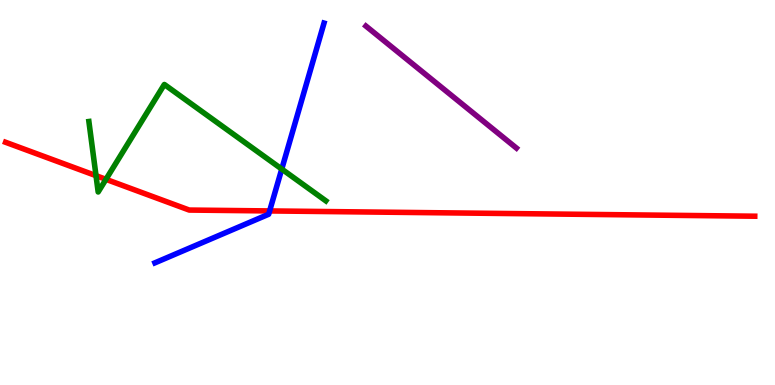[{'lines': ['blue', 'red'], 'intersections': [{'x': 3.48, 'y': 4.52}]}, {'lines': ['green', 'red'], 'intersections': [{'x': 1.24, 'y': 5.44}, {'x': 1.37, 'y': 5.34}]}, {'lines': ['purple', 'red'], 'intersections': []}, {'lines': ['blue', 'green'], 'intersections': [{'x': 3.64, 'y': 5.61}]}, {'lines': ['blue', 'purple'], 'intersections': []}, {'lines': ['green', 'purple'], 'intersections': []}]